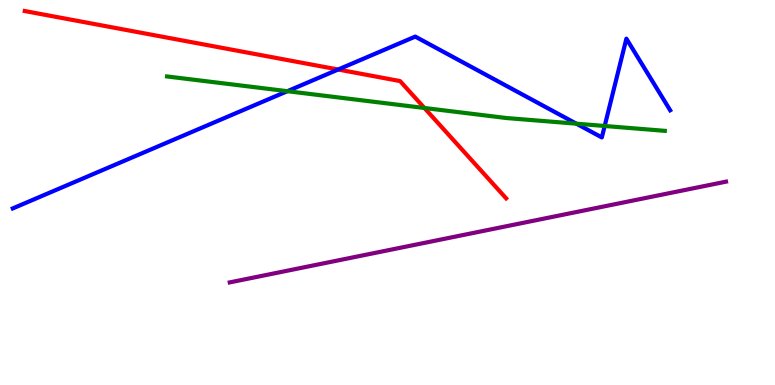[{'lines': ['blue', 'red'], 'intersections': [{'x': 4.36, 'y': 8.19}]}, {'lines': ['green', 'red'], 'intersections': [{'x': 5.48, 'y': 7.2}]}, {'lines': ['purple', 'red'], 'intersections': []}, {'lines': ['blue', 'green'], 'intersections': [{'x': 3.71, 'y': 7.63}, {'x': 7.44, 'y': 6.79}, {'x': 7.8, 'y': 6.73}]}, {'lines': ['blue', 'purple'], 'intersections': []}, {'lines': ['green', 'purple'], 'intersections': []}]